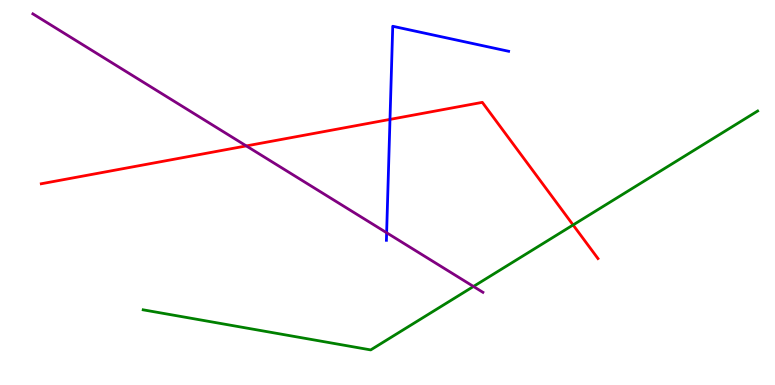[{'lines': ['blue', 'red'], 'intersections': [{'x': 5.03, 'y': 6.9}]}, {'lines': ['green', 'red'], 'intersections': [{'x': 7.39, 'y': 4.16}]}, {'lines': ['purple', 'red'], 'intersections': [{'x': 3.18, 'y': 6.21}]}, {'lines': ['blue', 'green'], 'intersections': []}, {'lines': ['blue', 'purple'], 'intersections': [{'x': 4.99, 'y': 3.95}]}, {'lines': ['green', 'purple'], 'intersections': [{'x': 6.11, 'y': 2.56}]}]